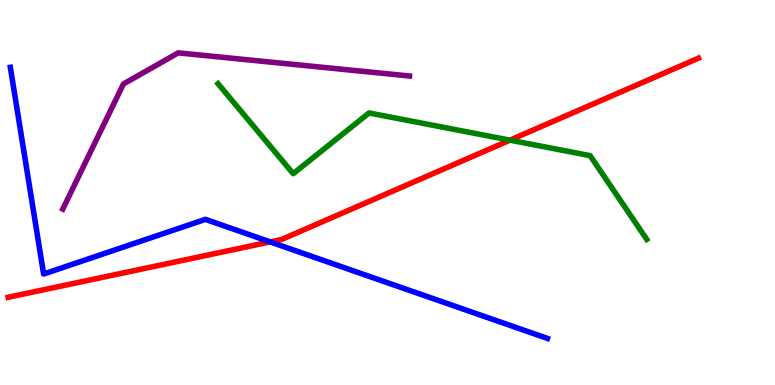[{'lines': ['blue', 'red'], 'intersections': [{'x': 3.49, 'y': 3.72}]}, {'lines': ['green', 'red'], 'intersections': [{'x': 6.58, 'y': 6.36}]}, {'lines': ['purple', 'red'], 'intersections': []}, {'lines': ['blue', 'green'], 'intersections': []}, {'lines': ['blue', 'purple'], 'intersections': []}, {'lines': ['green', 'purple'], 'intersections': []}]